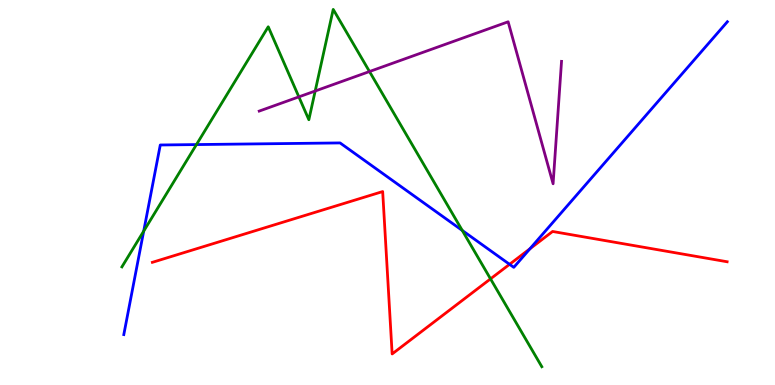[{'lines': ['blue', 'red'], 'intersections': [{'x': 6.58, 'y': 3.13}, {'x': 6.84, 'y': 3.54}]}, {'lines': ['green', 'red'], 'intersections': [{'x': 6.33, 'y': 2.76}]}, {'lines': ['purple', 'red'], 'intersections': []}, {'lines': ['blue', 'green'], 'intersections': [{'x': 1.85, 'y': 4.0}, {'x': 2.53, 'y': 6.24}, {'x': 5.96, 'y': 4.01}]}, {'lines': ['blue', 'purple'], 'intersections': []}, {'lines': ['green', 'purple'], 'intersections': [{'x': 3.86, 'y': 7.48}, {'x': 4.07, 'y': 7.64}, {'x': 4.77, 'y': 8.14}]}]